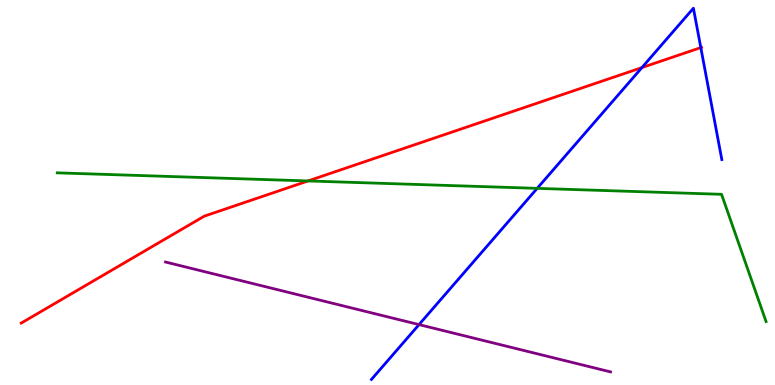[{'lines': ['blue', 'red'], 'intersections': [{'x': 8.28, 'y': 8.24}, {'x': 9.04, 'y': 8.76}]}, {'lines': ['green', 'red'], 'intersections': [{'x': 3.97, 'y': 5.3}]}, {'lines': ['purple', 'red'], 'intersections': []}, {'lines': ['blue', 'green'], 'intersections': [{'x': 6.93, 'y': 5.11}]}, {'lines': ['blue', 'purple'], 'intersections': [{'x': 5.41, 'y': 1.57}]}, {'lines': ['green', 'purple'], 'intersections': []}]